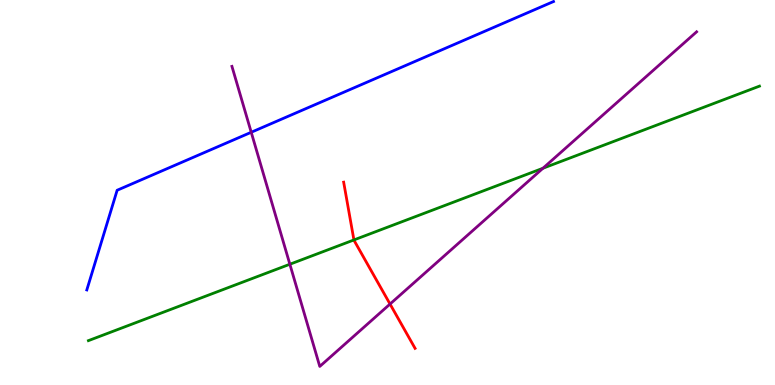[{'lines': ['blue', 'red'], 'intersections': []}, {'lines': ['green', 'red'], 'intersections': [{'x': 4.57, 'y': 3.77}]}, {'lines': ['purple', 'red'], 'intersections': [{'x': 5.03, 'y': 2.1}]}, {'lines': ['blue', 'green'], 'intersections': []}, {'lines': ['blue', 'purple'], 'intersections': [{'x': 3.24, 'y': 6.56}]}, {'lines': ['green', 'purple'], 'intersections': [{'x': 3.74, 'y': 3.14}, {'x': 7.01, 'y': 5.63}]}]